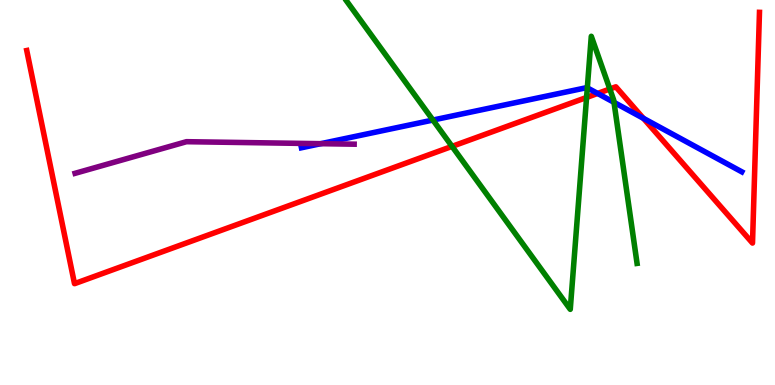[{'lines': ['blue', 'red'], 'intersections': [{'x': 7.71, 'y': 7.57}, {'x': 8.3, 'y': 6.93}]}, {'lines': ['green', 'red'], 'intersections': [{'x': 5.83, 'y': 6.2}, {'x': 7.57, 'y': 7.47}, {'x': 7.87, 'y': 7.69}]}, {'lines': ['purple', 'red'], 'intersections': []}, {'lines': ['blue', 'green'], 'intersections': [{'x': 5.59, 'y': 6.88}, {'x': 7.58, 'y': 7.72}, {'x': 7.92, 'y': 7.34}]}, {'lines': ['blue', 'purple'], 'intersections': [{'x': 4.14, 'y': 6.27}]}, {'lines': ['green', 'purple'], 'intersections': []}]